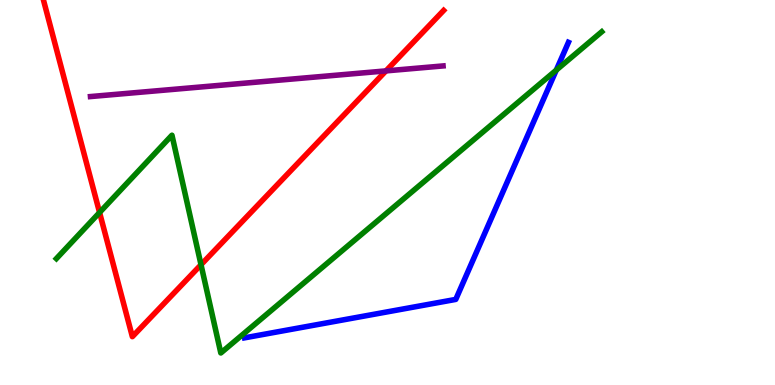[{'lines': ['blue', 'red'], 'intersections': []}, {'lines': ['green', 'red'], 'intersections': [{'x': 1.28, 'y': 4.48}, {'x': 2.59, 'y': 3.12}]}, {'lines': ['purple', 'red'], 'intersections': [{'x': 4.98, 'y': 8.16}]}, {'lines': ['blue', 'green'], 'intersections': [{'x': 7.18, 'y': 8.18}]}, {'lines': ['blue', 'purple'], 'intersections': []}, {'lines': ['green', 'purple'], 'intersections': []}]